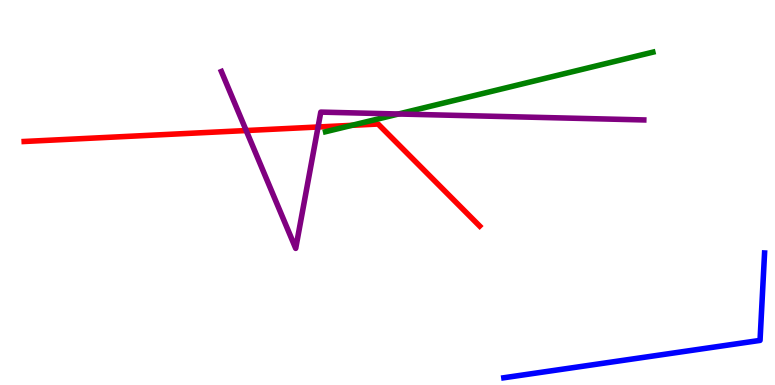[{'lines': ['blue', 'red'], 'intersections': []}, {'lines': ['green', 'red'], 'intersections': [{'x': 4.54, 'y': 6.74}]}, {'lines': ['purple', 'red'], 'intersections': [{'x': 3.18, 'y': 6.61}, {'x': 4.1, 'y': 6.7}]}, {'lines': ['blue', 'green'], 'intersections': []}, {'lines': ['blue', 'purple'], 'intersections': []}, {'lines': ['green', 'purple'], 'intersections': [{'x': 5.14, 'y': 7.04}]}]